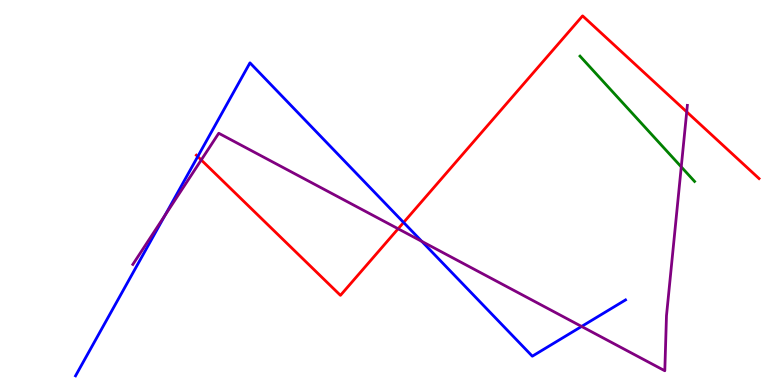[{'lines': ['blue', 'red'], 'intersections': [{'x': 2.55, 'y': 5.93}, {'x': 5.21, 'y': 4.22}]}, {'lines': ['green', 'red'], 'intersections': []}, {'lines': ['purple', 'red'], 'intersections': [{'x': 2.6, 'y': 5.84}, {'x': 5.14, 'y': 4.06}, {'x': 8.86, 'y': 7.09}]}, {'lines': ['blue', 'green'], 'intersections': []}, {'lines': ['blue', 'purple'], 'intersections': [{'x': 2.13, 'y': 4.41}, {'x': 5.44, 'y': 3.73}, {'x': 7.5, 'y': 1.52}]}, {'lines': ['green', 'purple'], 'intersections': [{'x': 8.79, 'y': 5.67}]}]